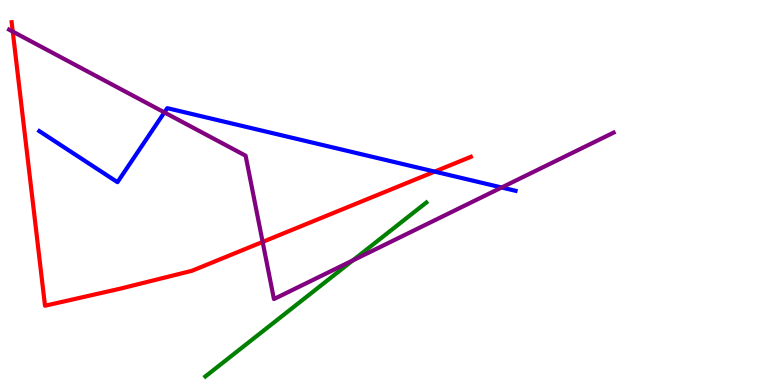[{'lines': ['blue', 'red'], 'intersections': [{'x': 5.61, 'y': 5.54}]}, {'lines': ['green', 'red'], 'intersections': []}, {'lines': ['purple', 'red'], 'intersections': [{'x': 0.165, 'y': 9.18}, {'x': 3.39, 'y': 3.72}]}, {'lines': ['blue', 'green'], 'intersections': []}, {'lines': ['blue', 'purple'], 'intersections': [{'x': 2.12, 'y': 7.08}, {'x': 6.47, 'y': 5.13}]}, {'lines': ['green', 'purple'], 'intersections': [{'x': 4.55, 'y': 3.24}]}]